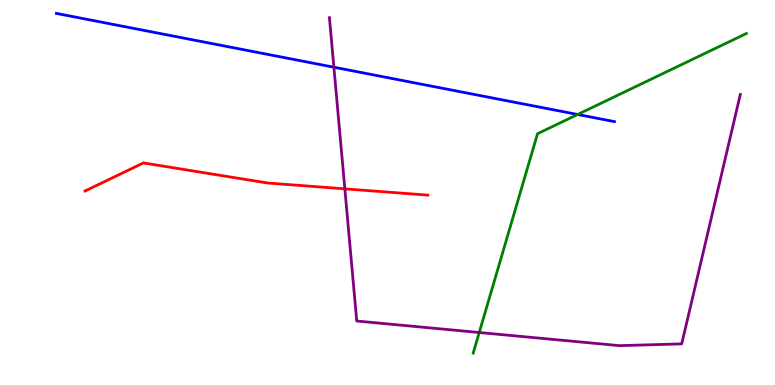[{'lines': ['blue', 'red'], 'intersections': []}, {'lines': ['green', 'red'], 'intersections': []}, {'lines': ['purple', 'red'], 'intersections': [{'x': 4.45, 'y': 5.09}]}, {'lines': ['blue', 'green'], 'intersections': [{'x': 7.45, 'y': 7.03}]}, {'lines': ['blue', 'purple'], 'intersections': [{'x': 4.31, 'y': 8.25}]}, {'lines': ['green', 'purple'], 'intersections': [{'x': 6.18, 'y': 1.36}]}]